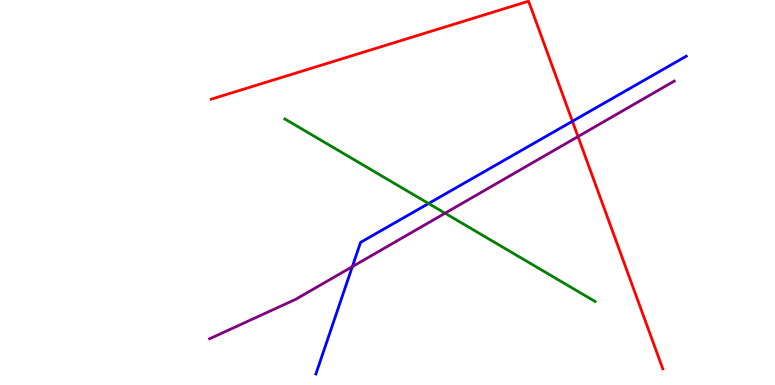[{'lines': ['blue', 'red'], 'intersections': [{'x': 7.39, 'y': 6.85}]}, {'lines': ['green', 'red'], 'intersections': []}, {'lines': ['purple', 'red'], 'intersections': [{'x': 7.46, 'y': 6.45}]}, {'lines': ['blue', 'green'], 'intersections': [{'x': 5.53, 'y': 4.71}]}, {'lines': ['blue', 'purple'], 'intersections': [{'x': 4.55, 'y': 3.07}]}, {'lines': ['green', 'purple'], 'intersections': [{'x': 5.74, 'y': 4.46}]}]